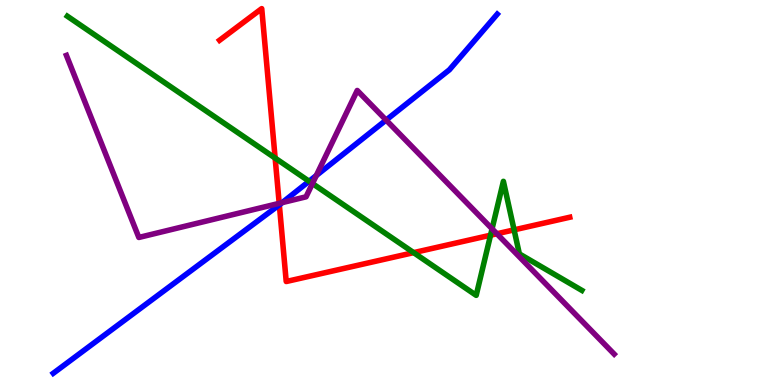[{'lines': ['blue', 'red'], 'intersections': [{'x': 3.6, 'y': 4.68}]}, {'lines': ['green', 'red'], 'intersections': [{'x': 3.55, 'y': 5.89}, {'x': 5.34, 'y': 3.44}, {'x': 6.33, 'y': 3.89}, {'x': 6.63, 'y': 4.03}]}, {'lines': ['purple', 'red'], 'intersections': [{'x': 3.6, 'y': 4.72}, {'x': 6.41, 'y': 3.93}]}, {'lines': ['blue', 'green'], 'intersections': [{'x': 3.99, 'y': 5.29}]}, {'lines': ['blue', 'purple'], 'intersections': [{'x': 3.64, 'y': 4.74}, {'x': 4.08, 'y': 5.44}, {'x': 4.98, 'y': 6.88}]}, {'lines': ['green', 'purple'], 'intersections': [{'x': 4.03, 'y': 5.23}, {'x': 6.35, 'y': 4.06}]}]